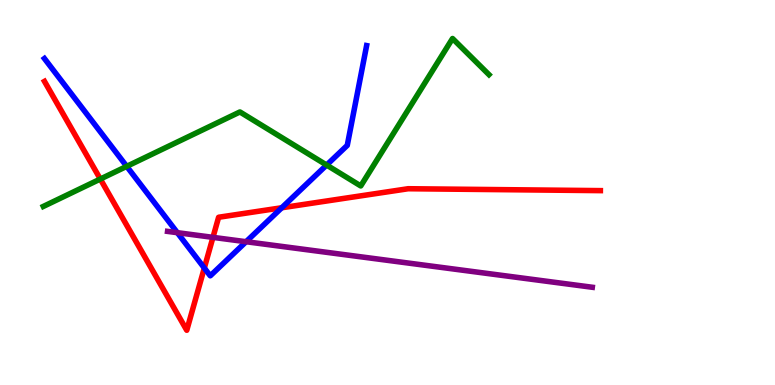[{'lines': ['blue', 'red'], 'intersections': [{'x': 2.64, 'y': 3.04}, {'x': 3.64, 'y': 4.6}]}, {'lines': ['green', 'red'], 'intersections': [{'x': 1.29, 'y': 5.35}]}, {'lines': ['purple', 'red'], 'intersections': [{'x': 2.75, 'y': 3.83}]}, {'lines': ['blue', 'green'], 'intersections': [{'x': 1.64, 'y': 5.68}, {'x': 4.21, 'y': 5.71}]}, {'lines': ['blue', 'purple'], 'intersections': [{'x': 2.29, 'y': 3.96}, {'x': 3.18, 'y': 3.72}]}, {'lines': ['green', 'purple'], 'intersections': []}]